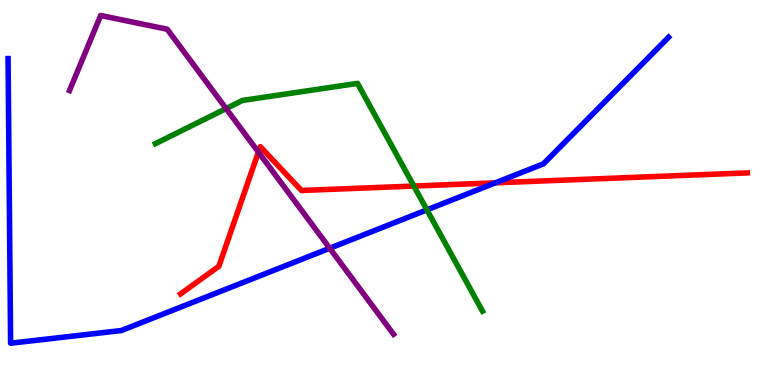[{'lines': ['blue', 'red'], 'intersections': [{'x': 6.39, 'y': 5.25}]}, {'lines': ['green', 'red'], 'intersections': [{'x': 5.34, 'y': 5.17}]}, {'lines': ['purple', 'red'], 'intersections': [{'x': 3.33, 'y': 6.05}]}, {'lines': ['blue', 'green'], 'intersections': [{'x': 5.51, 'y': 4.55}]}, {'lines': ['blue', 'purple'], 'intersections': [{'x': 4.25, 'y': 3.55}]}, {'lines': ['green', 'purple'], 'intersections': [{'x': 2.92, 'y': 7.18}]}]